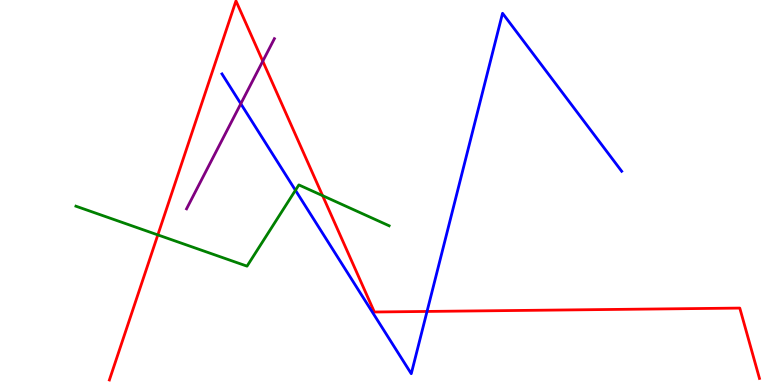[{'lines': ['blue', 'red'], 'intersections': [{'x': 5.51, 'y': 1.91}]}, {'lines': ['green', 'red'], 'intersections': [{'x': 2.04, 'y': 3.9}, {'x': 4.16, 'y': 4.92}]}, {'lines': ['purple', 'red'], 'intersections': [{'x': 3.39, 'y': 8.41}]}, {'lines': ['blue', 'green'], 'intersections': [{'x': 3.81, 'y': 5.06}]}, {'lines': ['blue', 'purple'], 'intersections': [{'x': 3.11, 'y': 7.31}]}, {'lines': ['green', 'purple'], 'intersections': []}]